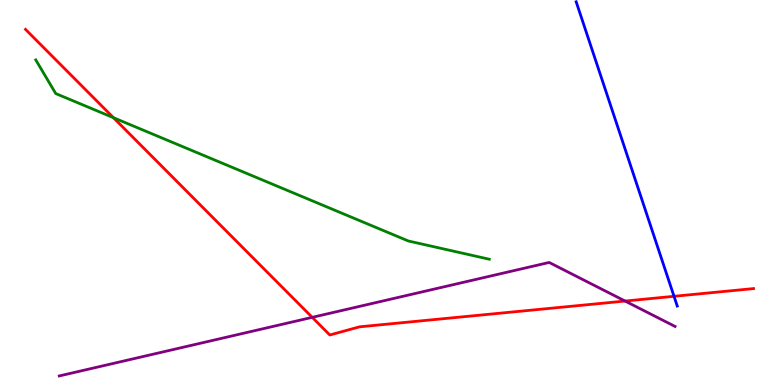[{'lines': ['blue', 'red'], 'intersections': [{'x': 8.7, 'y': 2.3}]}, {'lines': ['green', 'red'], 'intersections': [{'x': 1.46, 'y': 6.94}]}, {'lines': ['purple', 'red'], 'intersections': [{'x': 4.03, 'y': 1.76}, {'x': 8.07, 'y': 2.18}]}, {'lines': ['blue', 'green'], 'intersections': []}, {'lines': ['blue', 'purple'], 'intersections': []}, {'lines': ['green', 'purple'], 'intersections': []}]